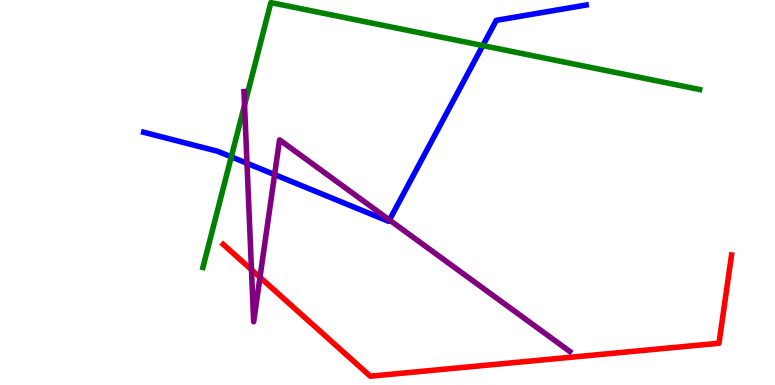[{'lines': ['blue', 'red'], 'intersections': []}, {'lines': ['green', 'red'], 'intersections': []}, {'lines': ['purple', 'red'], 'intersections': [{'x': 3.24, 'y': 2.99}, {'x': 3.35, 'y': 2.8}]}, {'lines': ['blue', 'green'], 'intersections': [{'x': 2.98, 'y': 5.93}, {'x': 6.23, 'y': 8.82}]}, {'lines': ['blue', 'purple'], 'intersections': [{'x': 3.19, 'y': 5.76}, {'x': 3.54, 'y': 5.46}, {'x': 5.03, 'y': 4.29}]}, {'lines': ['green', 'purple'], 'intersections': [{'x': 3.16, 'y': 7.27}]}]